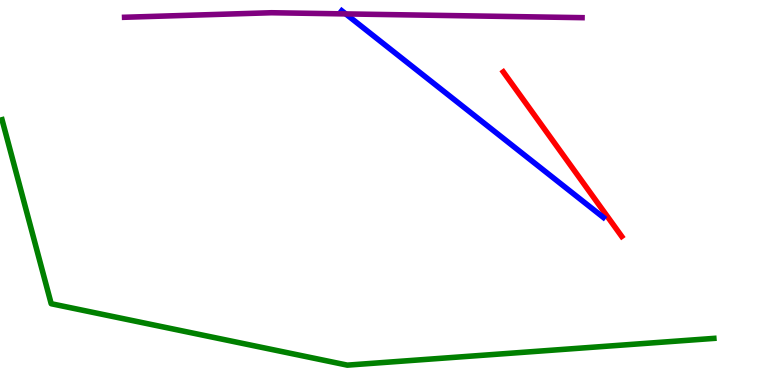[{'lines': ['blue', 'red'], 'intersections': []}, {'lines': ['green', 'red'], 'intersections': []}, {'lines': ['purple', 'red'], 'intersections': []}, {'lines': ['blue', 'green'], 'intersections': []}, {'lines': ['blue', 'purple'], 'intersections': [{'x': 4.46, 'y': 9.64}]}, {'lines': ['green', 'purple'], 'intersections': []}]